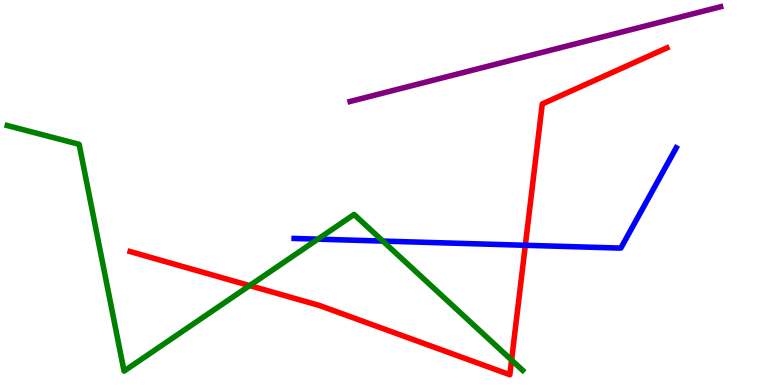[{'lines': ['blue', 'red'], 'intersections': [{'x': 6.78, 'y': 3.63}]}, {'lines': ['green', 'red'], 'intersections': [{'x': 3.22, 'y': 2.58}, {'x': 6.6, 'y': 0.647}]}, {'lines': ['purple', 'red'], 'intersections': []}, {'lines': ['blue', 'green'], 'intersections': [{'x': 4.1, 'y': 3.79}, {'x': 4.94, 'y': 3.74}]}, {'lines': ['blue', 'purple'], 'intersections': []}, {'lines': ['green', 'purple'], 'intersections': []}]